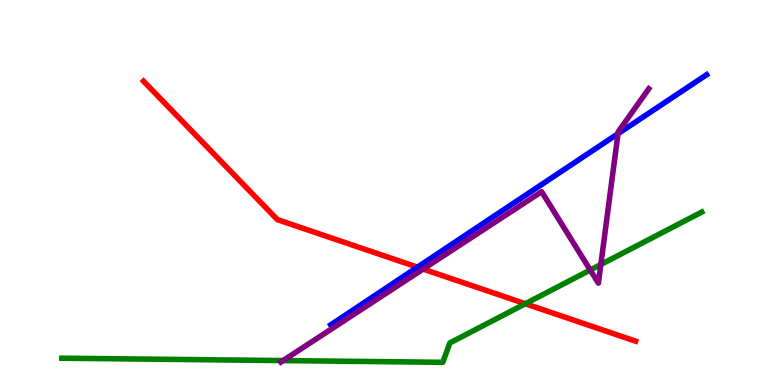[{'lines': ['blue', 'red'], 'intersections': [{'x': 5.39, 'y': 3.06}]}, {'lines': ['green', 'red'], 'intersections': [{'x': 6.78, 'y': 2.11}]}, {'lines': ['purple', 'red'], 'intersections': [{'x': 5.46, 'y': 3.01}]}, {'lines': ['blue', 'green'], 'intersections': []}, {'lines': ['blue', 'purple'], 'intersections': [{'x': 7.97, 'y': 6.53}]}, {'lines': ['green', 'purple'], 'intersections': [{'x': 3.65, 'y': 0.634}, {'x': 7.62, 'y': 2.99}, {'x': 7.75, 'y': 3.13}]}]